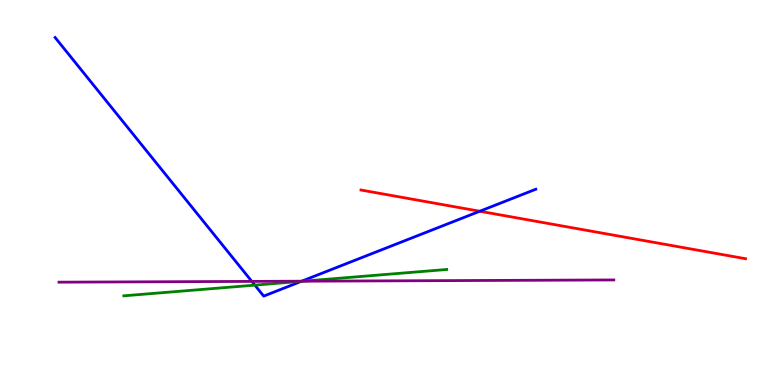[{'lines': ['blue', 'red'], 'intersections': [{'x': 6.19, 'y': 4.51}]}, {'lines': ['green', 'red'], 'intersections': []}, {'lines': ['purple', 'red'], 'intersections': []}, {'lines': ['blue', 'green'], 'intersections': [{'x': 3.29, 'y': 2.59}, {'x': 3.89, 'y': 2.69}]}, {'lines': ['blue', 'purple'], 'intersections': [{'x': 3.25, 'y': 2.69}, {'x': 3.89, 'y': 2.7}]}, {'lines': ['green', 'purple'], 'intersections': [{'x': 3.91, 'y': 2.7}]}]